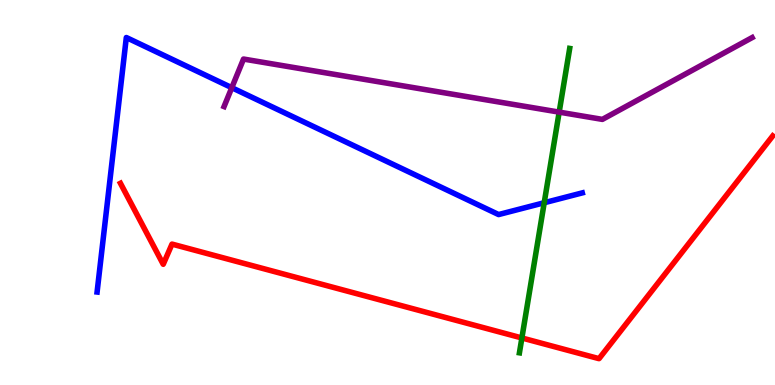[{'lines': ['blue', 'red'], 'intersections': []}, {'lines': ['green', 'red'], 'intersections': [{'x': 6.73, 'y': 1.22}]}, {'lines': ['purple', 'red'], 'intersections': []}, {'lines': ['blue', 'green'], 'intersections': [{'x': 7.02, 'y': 4.73}]}, {'lines': ['blue', 'purple'], 'intersections': [{'x': 2.99, 'y': 7.72}]}, {'lines': ['green', 'purple'], 'intersections': [{'x': 7.22, 'y': 7.09}]}]